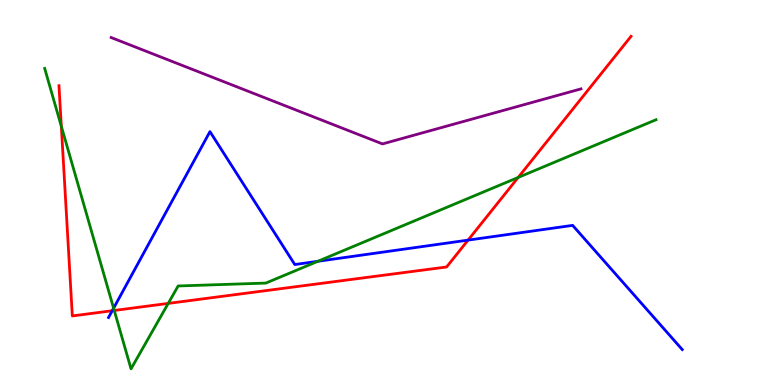[{'lines': ['blue', 'red'], 'intersections': [{'x': 1.45, 'y': 1.93}, {'x': 6.04, 'y': 3.76}]}, {'lines': ['green', 'red'], 'intersections': [{'x': 0.791, 'y': 6.72}, {'x': 1.47, 'y': 1.94}, {'x': 2.17, 'y': 2.12}, {'x': 6.69, 'y': 5.39}]}, {'lines': ['purple', 'red'], 'intersections': []}, {'lines': ['blue', 'green'], 'intersections': [{'x': 1.47, 'y': 1.99}, {'x': 4.1, 'y': 3.21}]}, {'lines': ['blue', 'purple'], 'intersections': []}, {'lines': ['green', 'purple'], 'intersections': []}]